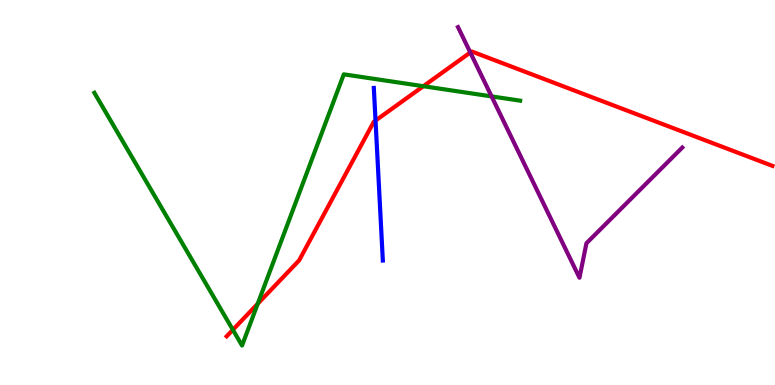[{'lines': ['blue', 'red'], 'intersections': [{'x': 4.85, 'y': 6.87}]}, {'lines': ['green', 'red'], 'intersections': [{'x': 3.0, 'y': 1.43}, {'x': 3.33, 'y': 2.11}, {'x': 5.46, 'y': 7.76}]}, {'lines': ['purple', 'red'], 'intersections': [{'x': 6.07, 'y': 8.64}]}, {'lines': ['blue', 'green'], 'intersections': []}, {'lines': ['blue', 'purple'], 'intersections': []}, {'lines': ['green', 'purple'], 'intersections': [{'x': 6.34, 'y': 7.5}]}]